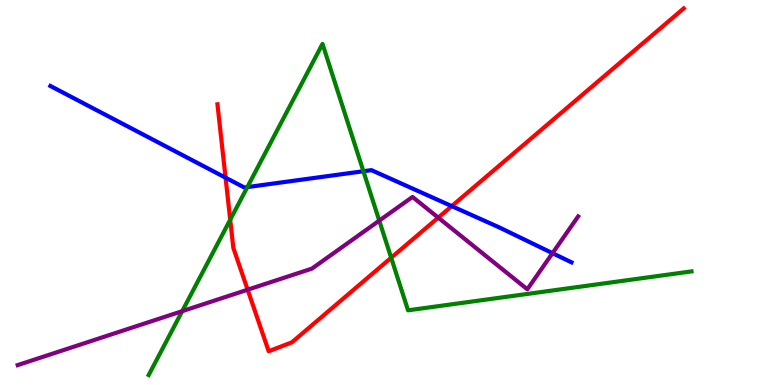[{'lines': ['blue', 'red'], 'intersections': [{'x': 2.91, 'y': 5.39}, {'x': 5.83, 'y': 4.65}]}, {'lines': ['green', 'red'], 'intersections': [{'x': 2.97, 'y': 4.29}, {'x': 5.05, 'y': 3.31}]}, {'lines': ['purple', 'red'], 'intersections': [{'x': 3.2, 'y': 2.48}, {'x': 5.65, 'y': 4.35}]}, {'lines': ['blue', 'green'], 'intersections': [{'x': 3.19, 'y': 5.14}, {'x': 4.69, 'y': 5.55}]}, {'lines': ['blue', 'purple'], 'intersections': [{'x': 7.13, 'y': 3.42}]}, {'lines': ['green', 'purple'], 'intersections': [{'x': 2.35, 'y': 1.92}, {'x': 4.89, 'y': 4.27}]}]